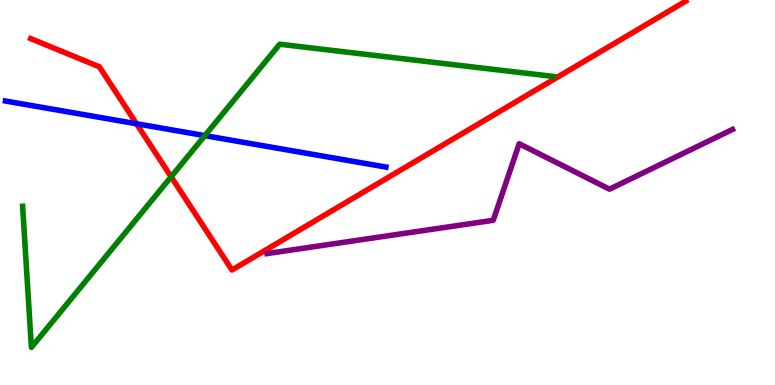[{'lines': ['blue', 'red'], 'intersections': [{'x': 1.76, 'y': 6.79}]}, {'lines': ['green', 'red'], 'intersections': [{'x': 2.21, 'y': 5.41}]}, {'lines': ['purple', 'red'], 'intersections': []}, {'lines': ['blue', 'green'], 'intersections': [{'x': 2.64, 'y': 6.48}]}, {'lines': ['blue', 'purple'], 'intersections': []}, {'lines': ['green', 'purple'], 'intersections': []}]